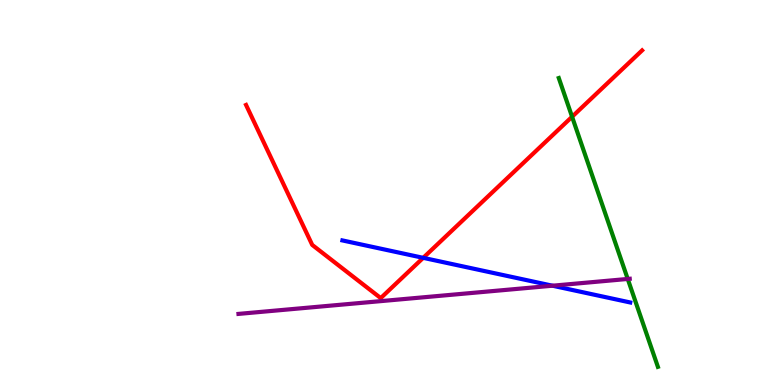[{'lines': ['blue', 'red'], 'intersections': [{'x': 5.46, 'y': 3.3}]}, {'lines': ['green', 'red'], 'intersections': [{'x': 7.38, 'y': 6.97}]}, {'lines': ['purple', 'red'], 'intersections': []}, {'lines': ['blue', 'green'], 'intersections': []}, {'lines': ['blue', 'purple'], 'intersections': [{'x': 7.13, 'y': 2.58}]}, {'lines': ['green', 'purple'], 'intersections': [{'x': 8.1, 'y': 2.75}]}]